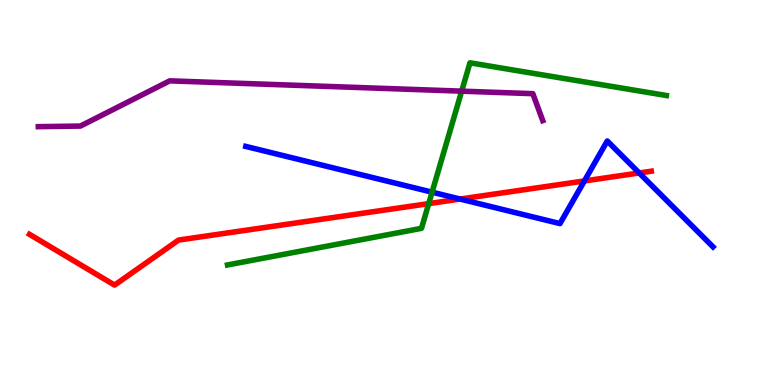[{'lines': ['blue', 'red'], 'intersections': [{'x': 5.94, 'y': 4.83}, {'x': 7.54, 'y': 5.3}, {'x': 8.25, 'y': 5.51}]}, {'lines': ['green', 'red'], 'intersections': [{'x': 5.53, 'y': 4.71}]}, {'lines': ['purple', 'red'], 'intersections': []}, {'lines': ['blue', 'green'], 'intersections': [{'x': 5.58, 'y': 5.01}]}, {'lines': ['blue', 'purple'], 'intersections': []}, {'lines': ['green', 'purple'], 'intersections': [{'x': 5.96, 'y': 7.63}]}]